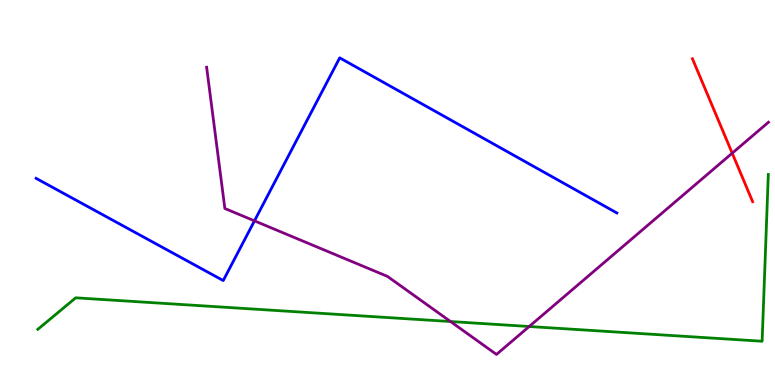[{'lines': ['blue', 'red'], 'intersections': []}, {'lines': ['green', 'red'], 'intersections': []}, {'lines': ['purple', 'red'], 'intersections': [{'x': 9.45, 'y': 6.02}]}, {'lines': ['blue', 'green'], 'intersections': []}, {'lines': ['blue', 'purple'], 'intersections': [{'x': 3.28, 'y': 4.26}]}, {'lines': ['green', 'purple'], 'intersections': [{'x': 5.81, 'y': 1.65}, {'x': 6.83, 'y': 1.52}]}]